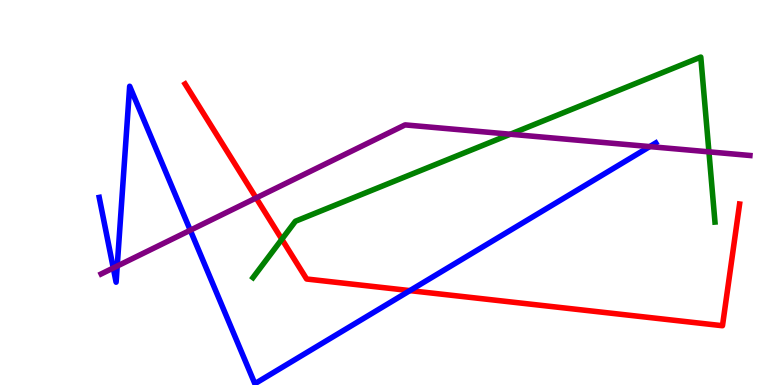[{'lines': ['blue', 'red'], 'intersections': [{'x': 5.29, 'y': 2.45}]}, {'lines': ['green', 'red'], 'intersections': [{'x': 3.64, 'y': 3.79}]}, {'lines': ['purple', 'red'], 'intersections': [{'x': 3.3, 'y': 4.86}]}, {'lines': ['blue', 'green'], 'intersections': []}, {'lines': ['blue', 'purple'], 'intersections': [{'x': 1.46, 'y': 3.04}, {'x': 1.51, 'y': 3.09}, {'x': 2.46, 'y': 4.02}, {'x': 8.38, 'y': 6.19}]}, {'lines': ['green', 'purple'], 'intersections': [{'x': 6.58, 'y': 6.51}, {'x': 9.15, 'y': 6.06}]}]